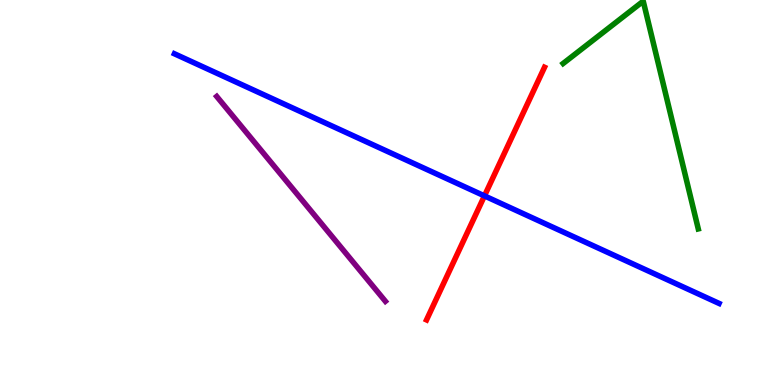[{'lines': ['blue', 'red'], 'intersections': [{'x': 6.25, 'y': 4.91}]}, {'lines': ['green', 'red'], 'intersections': []}, {'lines': ['purple', 'red'], 'intersections': []}, {'lines': ['blue', 'green'], 'intersections': []}, {'lines': ['blue', 'purple'], 'intersections': []}, {'lines': ['green', 'purple'], 'intersections': []}]